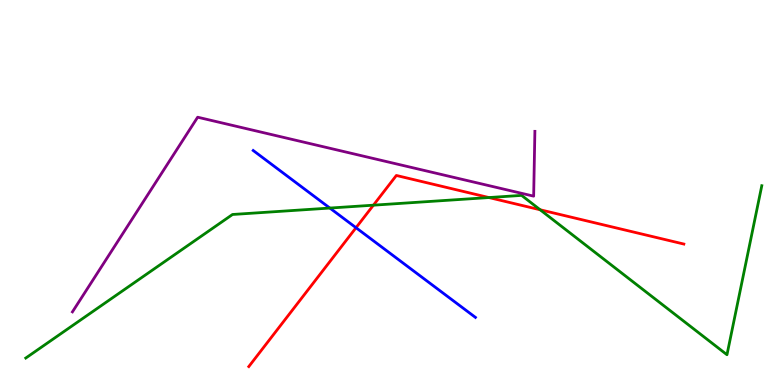[{'lines': ['blue', 'red'], 'intersections': [{'x': 4.59, 'y': 4.09}]}, {'lines': ['green', 'red'], 'intersections': [{'x': 4.82, 'y': 4.67}, {'x': 6.31, 'y': 4.87}, {'x': 6.97, 'y': 4.55}]}, {'lines': ['purple', 'red'], 'intersections': []}, {'lines': ['blue', 'green'], 'intersections': [{'x': 4.26, 'y': 4.6}]}, {'lines': ['blue', 'purple'], 'intersections': []}, {'lines': ['green', 'purple'], 'intersections': []}]